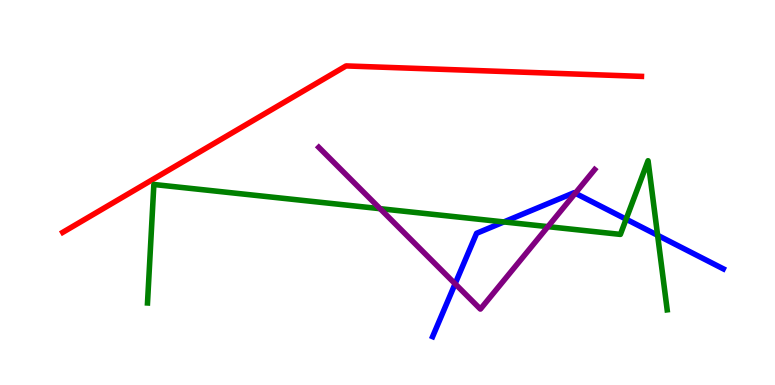[{'lines': ['blue', 'red'], 'intersections': []}, {'lines': ['green', 'red'], 'intersections': []}, {'lines': ['purple', 'red'], 'intersections': []}, {'lines': ['blue', 'green'], 'intersections': [{'x': 6.5, 'y': 4.24}, {'x': 8.08, 'y': 4.31}, {'x': 8.49, 'y': 3.89}]}, {'lines': ['blue', 'purple'], 'intersections': [{'x': 5.87, 'y': 2.63}, {'x': 7.42, 'y': 4.98}]}, {'lines': ['green', 'purple'], 'intersections': [{'x': 4.9, 'y': 4.58}, {'x': 7.07, 'y': 4.11}]}]